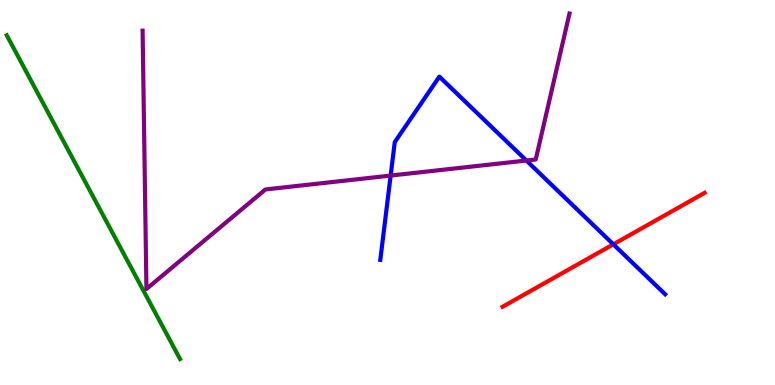[{'lines': ['blue', 'red'], 'intersections': [{'x': 7.91, 'y': 3.65}]}, {'lines': ['green', 'red'], 'intersections': []}, {'lines': ['purple', 'red'], 'intersections': []}, {'lines': ['blue', 'green'], 'intersections': []}, {'lines': ['blue', 'purple'], 'intersections': [{'x': 5.04, 'y': 5.44}, {'x': 6.79, 'y': 5.83}]}, {'lines': ['green', 'purple'], 'intersections': []}]